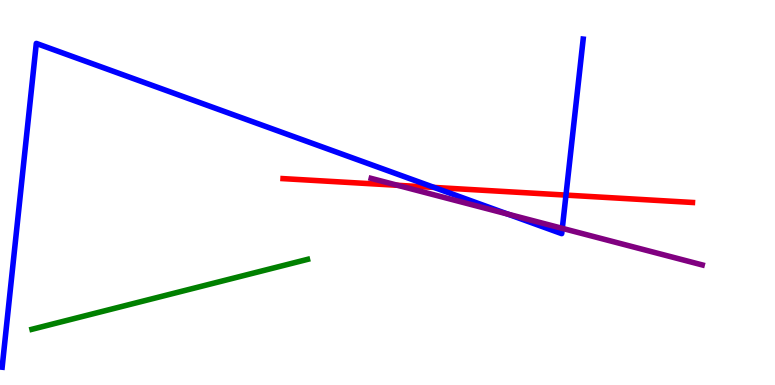[{'lines': ['blue', 'red'], 'intersections': [{'x': 5.6, 'y': 5.13}, {'x': 7.3, 'y': 4.93}]}, {'lines': ['green', 'red'], 'intersections': []}, {'lines': ['purple', 'red'], 'intersections': [{'x': 5.13, 'y': 5.19}]}, {'lines': ['blue', 'green'], 'intersections': []}, {'lines': ['blue', 'purple'], 'intersections': [{'x': 6.55, 'y': 4.44}, {'x': 7.26, 'y': 4.07}]}, {'lines': ['green', 'purple'], 'intersections': []}]